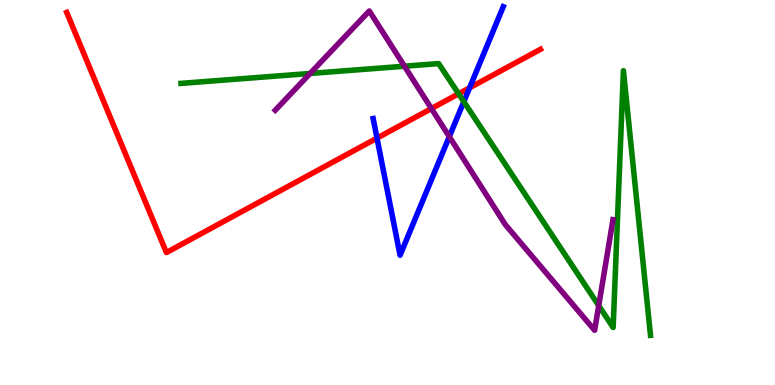[{'lines': ['blue', 'red'], 'intersections': [{'x': 4.86, 'y': 6.41}, {'x': 6.06, 'y': 7.72}]}, {'lines': ['green', 'red'], 'intersections': [{'x': 5.92, 'y': 7.56}]}, {'lines': ['purple', 'red'], 'intersections': [{'x': 5.57, 'y': 7.18}]}, {'lines': ['blue', 'green'], 'intersections': [{'x': 5.98, 'y': 7.36}]}, {'lines': ['blue', 'purple'], 'intersections': [{'x': 5.8, 'y': 6.45}]}, {'lines': ['green', 'purple'], 'intersections': [{'x': 4.0, 'y': 8.09}, {'x': 5.22, 'y': 8.28}, {'x': 7.73, 'y': 2.06}]}]